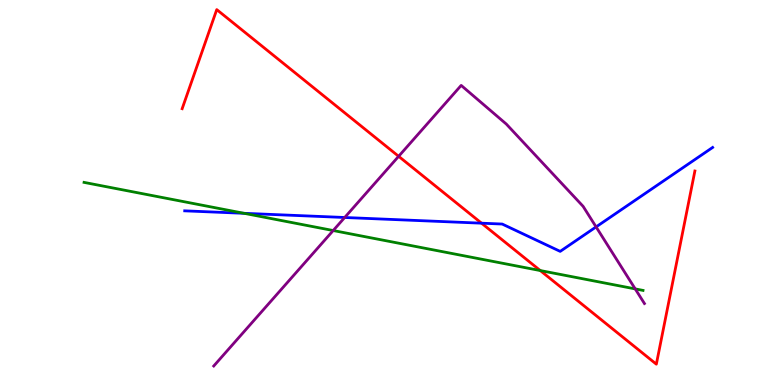[{'lines': ['blue', 'red'], 'intersections': [{'x': 6.21, 'y': 4.2}]}, {'lines': ['green', 'red'], 'intersections': [{'x': 6.97, 'y': 2.97}]}, {'lines': ['purple', 'red'], 'intersections': [{'x': 5.14, 'y': 5.94}]}, {'lines': ['blue', 'green'], 'intersections': [{'x': 3.15, 'y': 4.46}]}, {'lines': ['blue', 'purple'], 'intersections': [{'x': 4.45, 'y': 4.35}, {'x': 7.69, 'y': 4.11}]}, {'lines': ['green', 'purple'], 'intersections': [{'x': 4.3, 'y': 4.01}, {'x': 8.2, 'y': 2.5}]}]